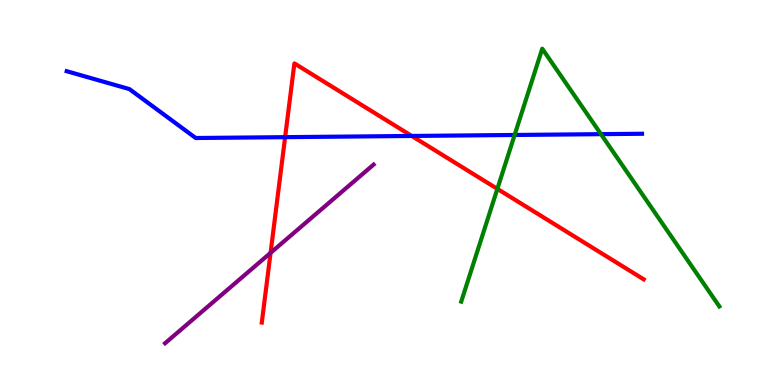[{'lines': ['blue', 'red'], 'intersections': [{'x': 3.68, 'y': 6.44}, {'x': 5.31, 'y': 6.47}]}, {'lines': ['green', 'red'], 'intersections': [{'x': 6.42, 'y': 5.09}]}, {'lines': ['purple', 'red'], 'intersections': [{'x': 3.49, 'y': 3.43}]}, {'lines': ['blue', 'green'], 'intersections': [{'x': 6.64, 'y': 6.49}, {'x': 7.75, 'y': 6.52}]}, {'lines': ['blue', 'purple'], 'intersections': []}, {'lines': ['green', 'purple'], 'intersections': []}]